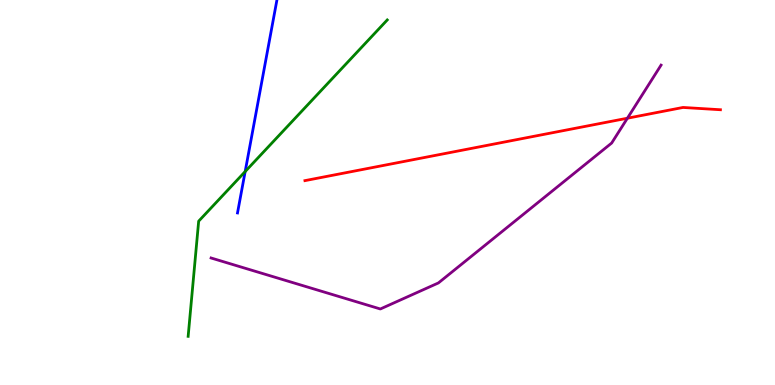[{'lines': ['blue', 'red'], 'intersections': []}, {'lines': ['green', 'red'], 'intersections': []}, {'lines': ['purple', 'red'], 'intersections': [{'x': 8.1, 'y': 6.93}]}, {'lines': ['blue', 'green'], 'intersections': [{'x': 3.16, 'y': 5.54}]}, {'lines': ['blue', 'purple'], 'intersections': []}, {'lines': ['green', 'purple'], 'intersections': []}]